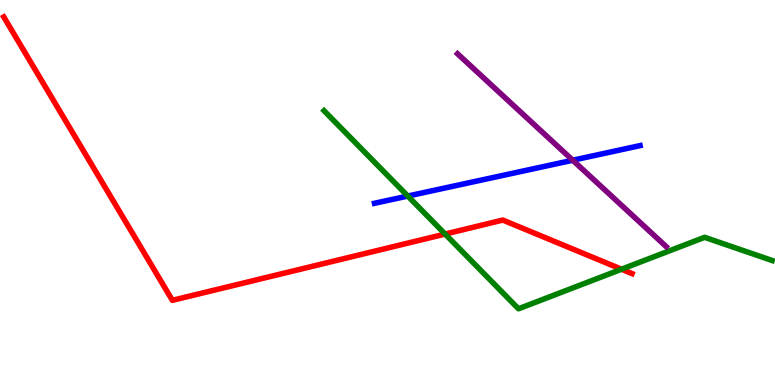[{'lines': ['blue', 'red'], 'intersections': []}, {'lines': ['green', 'red'], 'intersections': [{'x': 5.74, 'y': 3.92}, {'x': 8.02, 'y': 3.01}]}, {'lines': ['purple', 'red'], 'intersections': []}, {'lines': ['blue', 'green'], 'intersections': [{'x': 5.26, 'y': 4.91}]}, {'lines': ['blue', 'purple'], 'intersections': [{'x': 7.39, 'y': 5.84}]}, {'lines': ['green', 'purple'], 'intersections': []}]